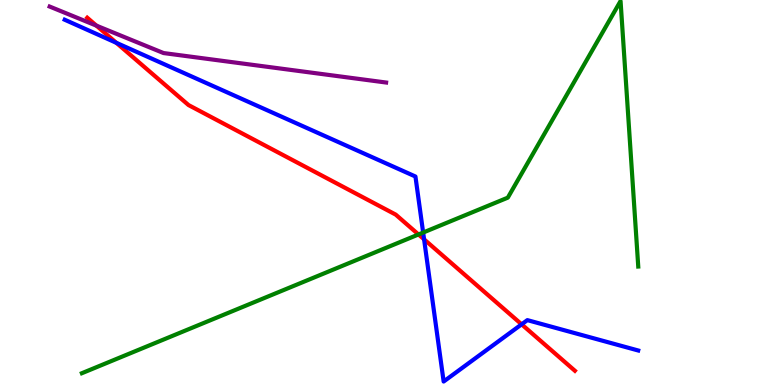[{'lines': ['blue', 'red'], 'intersections': [{'x': 1.5, 'y': 8.89}, {'x': 5.47, 'y': 3.78}, {'x': 6.73, 'y': 1.58}]}, {'lines': ['green', 'red'], 'intersections': [{'x': 5.4, 'y': 3.91}]}, {'lines': ['purple', 'red'], 'intersections': [{'x': 1.24, 'y': 9.33}]}, {'lines': ['blue', 'green'], 'intersections': [{'x': 5.46, 'y': 3.96}]}, {'lines': ['blue', 'purple'], 'intersections': []}, {'lines': ['green', 'purple'], 'intersections': []}]